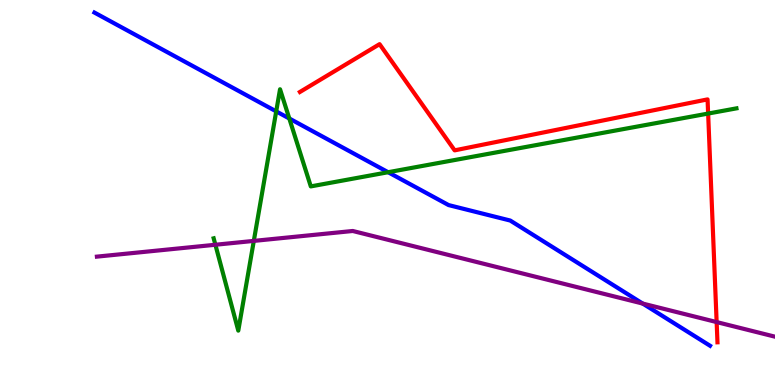[{'lines': ['blue', 'red'], 'intersections': []}, {'lines': ['green', 'red'], 'intersections': [{'x': 9.14, 'y': 7.05}]}, {'lines': ['purple', 'red'], 'intersections': [{'x': 9.25, 'y': 1.63}]}, {'lines': ['blue', 'green'], 'intersections': [{'x': 3.56, 'y': 7.11}, {'x': 3.73, 'y': 6.92}, {'x': 5.01, 'y': 5.53}]}, {'lines': ['blue', 'purple'], 'intersections': [{'x': 8.29, 'y': 2.12}]}, {'lines': ['green', 'purple'], 'intersections': [{'x': 2.78, 'y': 3.64}, {'x': 3.27, 'y': 3.74}]}]